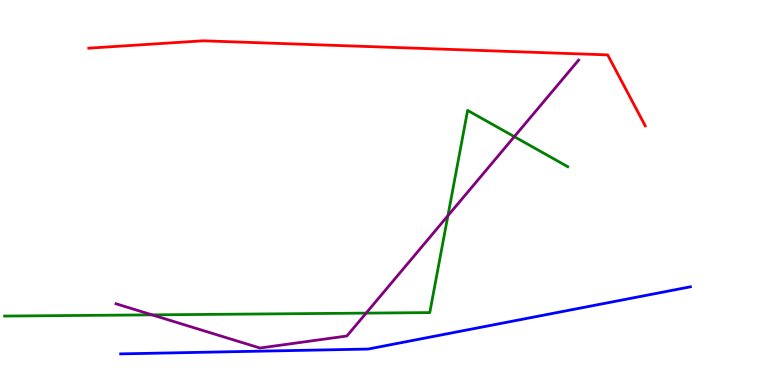[{'lines': ['blue', 'red'], 'intersections': []}, {'lines': ['green', 'red'], 'intersections': []}, {'lines': ['purple', 'red'], 'intersections': []}, {'lines': ['blue', 'green'], 'intersections': []}, {'lines': ['blue', 'purple'], 'intersections': []}, {'lines': ['green', 'purple'], 'intersections': [{'x': 1.96, 'y': 1.82}, {'x': 4.72, 'y': 1.87}, {'x': 5.78, 'y': 4.4}, {'x': 6.64, 'y': 6.45}]}]